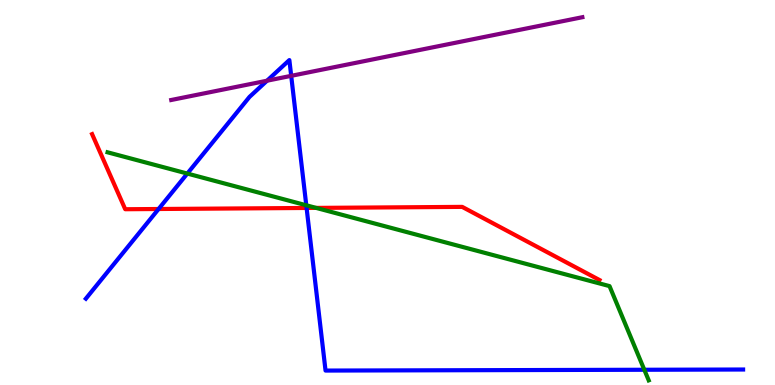[{'lines': ['blue', 'red'], 'intersections': [{'x': 2.05, 'y': 4.57}, {'x': 3.96, 'y': 4.6}]}, {'lines': ['green', 'red'], 'intersections': [{'x': 4.08, 'y': 4.6}]}, {'lines': ['purple', 'red'], 'intersections': []}, {'lines': ['blue', 'green'], 'intersections': [{'x': 2.42, 'y': 5.49}, {'x': 3.95, 'y': 4.67}, {'x': 8.31, 'y': 0.396}]}, {'lines': ['blue', 'purple'], 'intersections': [{'x': 3.45, 'y': 7.9}, {'x': 3.76, 'y': 8.03}]}, {'lines': ['green', 'purple'], 'intersections': []}]